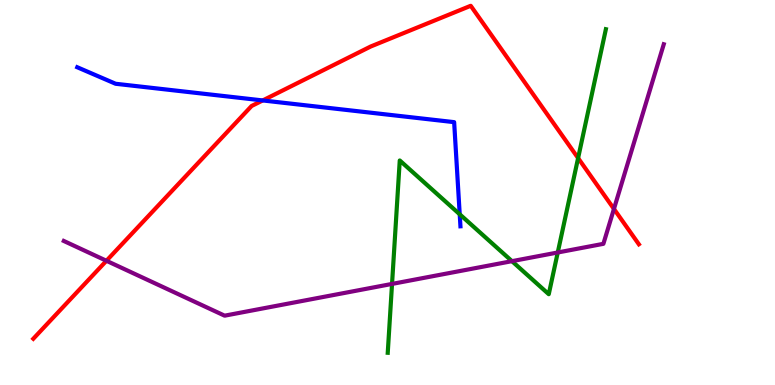[{'lines': ['blue', 'red'], 'intersections': [{'x': 3.39, 'y': 7.39}]}, {'lines': ['green', 'red'], 'intersections': [{'x': 7.46, 'y': 5.89}]}, {'lines': ['purple', 'red'], 'intersections': [{'x': 1.37, 'y': 3.23}, {'x': 7.92, 'y': 4.57}]}, {'lines': ['blue', 'green'], 'intersections': [{'x': 5.93, 'y': 4.43}]}, {'lines': ['blue', 'purple'], 'intersections': []}, {'lines': ['green', 'purple'], 'intersections': [{'x': 5.06, 'y': 2.63}, {'x': 6.61, 'y': 3.22}, {'x': 7.2, 'y': 3.44}]}]